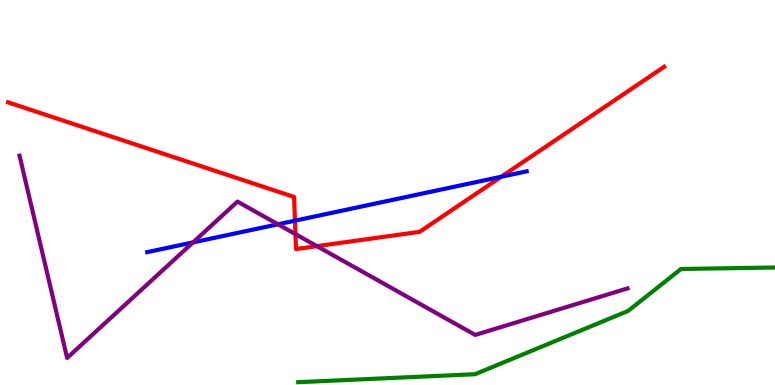[{'lines': ['blue', 'red'], 'intersections': [{'x': 3.81, 'y': 4.27}, {'x': 6.47, 'y': 5.41}]}, {'lines': ['green', 'red'], 'intersections': []}, {'lines': ['purple', 'red'], 'intersections': [{'x': 3.81, 'y': 3.92}, {'x': 4.09, 'y': 3.61}]}, {'lines': ['blue', 'green'], 'intersections': []}, {'lines': ['blue', 'purple'], 'intersections': [{'x': 2.49, 'y': 3.7}, {'x': 3.59, 'y': 4.17}]}, {'lines': ['green', 'purple'], 'intersections': []}]